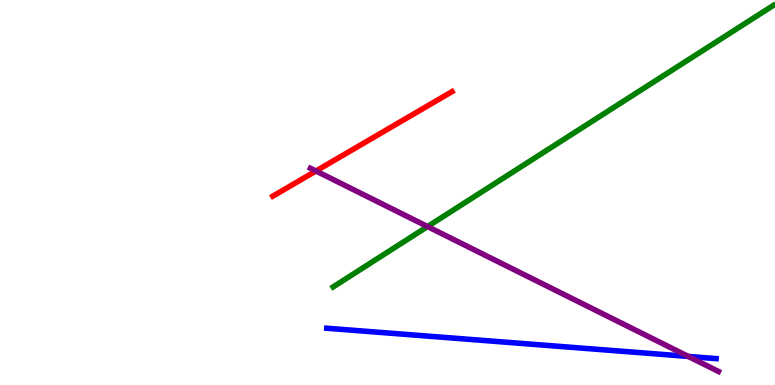[{'lines': ['blue', 'red'], 'intersections': []}, {'lines': ['green', 'red'], 'intersections': []}, {'lines': ['purple', 'red'], 'intersections': [{'x': 4.08, 'y': 5.56}]}, {'lines': ['blue', 'green'], 'intersections': []}, {'lines': ['blue', 'purple'], 'intersections': [{'x': 8.88, 'y': 0.742}]}, {'lines': ['green', 'purple'], 'intersections': [{'x': 5.52, 'y': 4.12}]}]